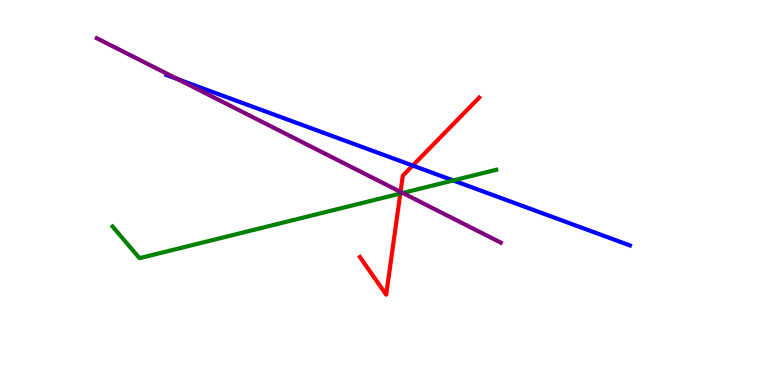[{'lines': ['blue', 'red'], 'intersections': [{'x': 5.33, 'y': 5.7}]}, {'lines': ['green', 'red'], 'intersections': [{'x': 5.17, 'y': 4.97}]}, {'lines': ['purple', 'red'], 'intersections': [{'x': 5.17, 'y': 5.02}]}, {'lines': ['blue', 'green'], 'intersections': [{'x': 5.85, 'y': 5.31}]}, {'lines': ['blue', 'purple'], 'intersections': [{'x': 2.29, 'y': 7.94}]}, {'lines': ['green', 'purple'], 'intersections': [{'x': 5.2, 'y': 4.99}]}]